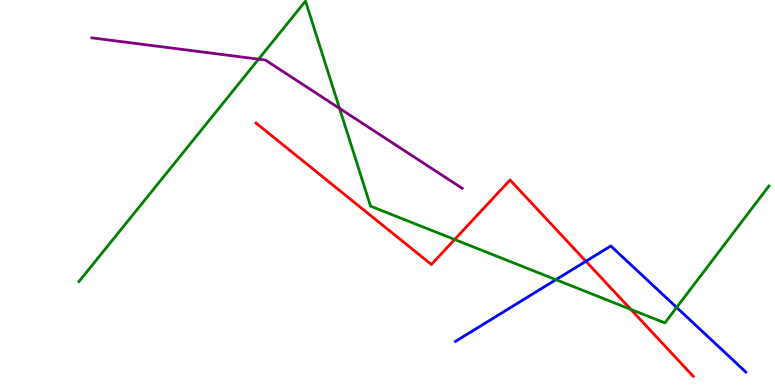[{'lines': ['blue', 'red'], 'intersections': [{'x': 7.56, 'y': 3.21}]}, {'lines': ['green', 'red'], 'intersections': [{'x': 5.87, 'y': 3.78}, {'x': 8.14, 'y': 1.96}]}, {'lines': ['purple', 'red'], 'intersections': []}, {'lines': ['blue', 'green'], 'intersections': [{'x': 7.17, 'y': 2.74}, {'x': 8.73, 'y': 2.01}]}, {'lines': ['blue', 'purple'], 'intersections': []}, {'lines': ['green', 'purple'], 'intersections': [{'x': 3.34, 'y': 8.46}, {'x': 4.38, 'y': 7.18}]}]